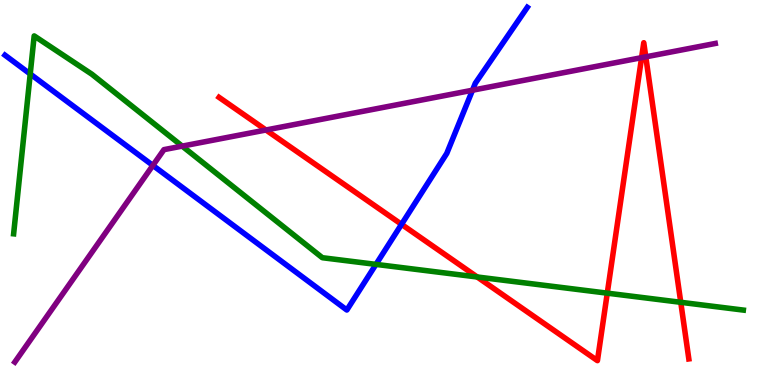[{'lines': ['blue', 'red'], 'intersections': [{'x': 5.18, 'y': 4.17}]}, {'lines': ['green', 'red'], 'intersections': [{'x': 6.16, 'y': 2.81}, {'x': 7.84, 'y': 2.39}, {'x': 8.78, 'y': 2.15}]}, {'lines': ['purple', 'red'], 'intersections': [{'x': 3.43, 'y': 6.62}, {'x': 8.28, 'y': 8.5}, {'x': 8.33, 'y': 8.52}]}, {'lines': ['blue', 'green'], 'intersections': [{'x': 0.39, 'y': 8.08}, {'x': 4.85, 'y': 3.13}]}, {'lines': ['blue', 'purple'], 'intersections': [{'x': 1.97, 'y': 5.7}, {'x': 6.1, 'y': 7.66}]}, {'lines': ['green', 'purple'], 'intersections': [{'x': 2.35, 'y': 6.2}]}]